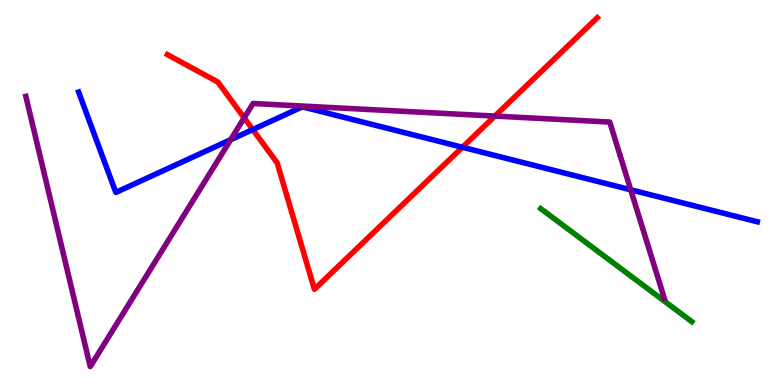[{'lines': ['blue', 'red'], 'intersections': [{'x': 3.26, 'y': 6.63}, {'x': 5.97, 'y': 6.18}]}, {'lines': ['green', 'red'], 'intersections': []}, {'lines': ['purple', 'red'], 'intersections': [{'x': 3.15, 'y': 6.94}, {'x': 6.39, 'y': 6.98}]}, {'lines': ['blue', 'green'], 'intersections': []}, {'lines': ['blue', 'purple'], 'intersections': [{'x': 2.98, 'y': 6.37}, {'x': 8.14, 'y': 5.07}]}, {'lines': ['green', 'purple'], 'intersections': []}]